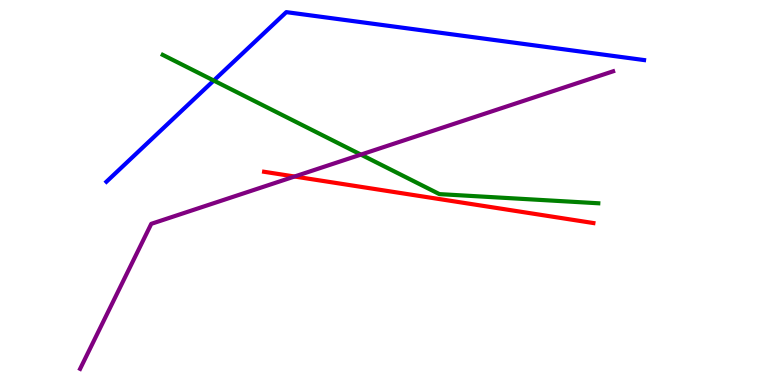[{'lines': ['blue', 'red'], 'intersections': []}, {'lines': ['green', 'red'], 'intersections': []}, {'lines': ['purple', 'red'], 'intersections': [{'x': 3.8, 'y': 5.42}]}, {'lines': ['blue', 'green'], 'intersections': [{'x': 2.76, 'y': 7.91}]}, {'lines': ['blue', 'purple'], 'intersections': []}, {'lines': ['green', 'purple'], 'intersections': [{'x': 4.66, 'y': 5.98}]}]